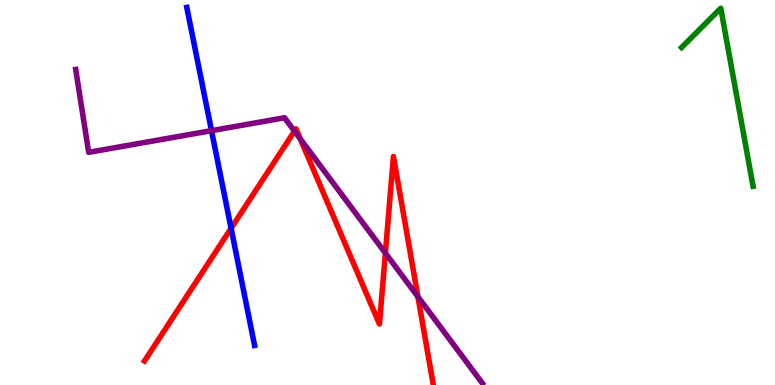[{'lines': ['blue', 'red'], 'intersections': [{'x': 2.98, 'y': 4.07}]}, {'lines': ['green', 'red'], 'intersections': []}, {'lines': ['purple', 'red'], 'intersections': [{'x': 3.8, 'y': 6.59}, {'x': 3.87, 'y': 6.39}, {'x': 4.97, 'y': 3.43}, {'x': 5.39, 'y': 2.29}]}, {'lines': ['blue', 'green'], 'intersections': []}, {'lines': ['blue', 'purple'], 'intersections': [{'x': 2.73, 'y': 6.61}]}, {'lines': ['green', 'purple'], 'intersections': []}]